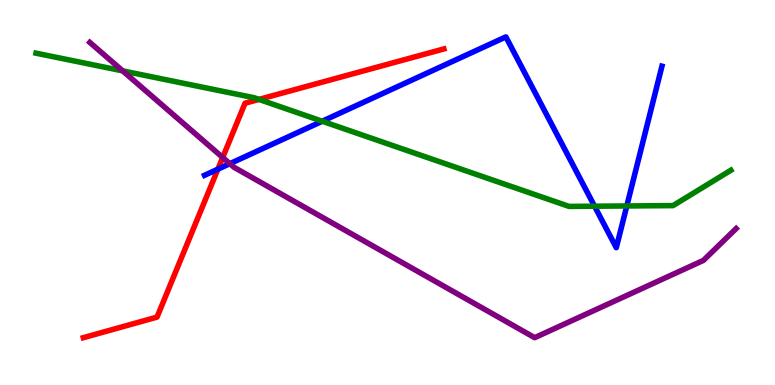[{'lines': ['blue', 'red'], 'intersections': [{'x': 2.81, 'y': 5.61}]}, {'lines': ['green', 'red'], 'intersections': [{'x': 3.34, 'y': 7.42}]}, {'lines': ['purple', 'red'], 'intersections': [{'x': 2.87, 'y': 5.91}]}, {'lines': ['blue', 'green'], 'intersections': [{'x': 4.16, 'y': 6.85}, {'x': 7.67, 'y': 4.64}, {'x': 8.09, 'y': 4.65}]}, {'lines': ['blue', 'purple'], 'intersections': [{'x': 2.97, 'y': 5.75}]}, {'lines': ['green', 'purple'], 'intersections': [{'x': 1.58, 'y': 8.16}]}]